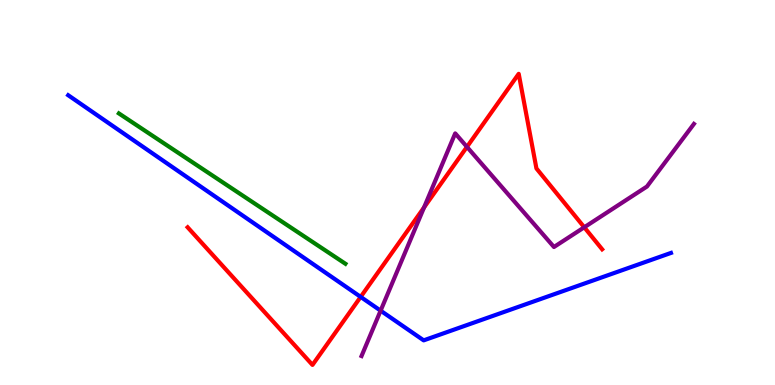[{'lines': ['blue', 'red'], 'intersections': [{'x': 4.65, 'y': 2.29}]}, {'lines': ['green', 'red'], 'intersections': []}, {'lines': ['purple', 'red'], 'intersections': [{'x': 5.47, 'y': 4.61}, {'x': 6.03, 'y': 6.18}, {'x': 7.54, 'y': 4.1}]}, {'lines': ['blue', 'green'], 'intersections': []}, {'lines': ['blue', 'purple'], 'intersections': [{'x': 4.91, 'y': 1.93}]}, {'lines': ['green', 'purple'], 'intersections': []}]